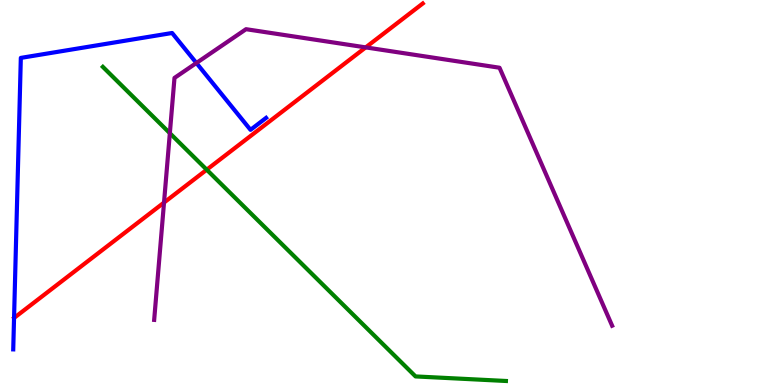[{'lines': ['blue', 'red'], 'intersections': []}, {'lines': ['green', 'red'], 'intersections': [{'x': 2.67, 'y': 5.59}]}, {'lines': ['purple', 'red'], 'intersections': [{'x': 2.12, 'y': 4.74}, {'x': 4.72, 'y': 8.77}]}, {'lines': ['blue', 'green'], 'intersections': []}, {'lines': ['blue', 'purple'], 'intersections': [{'x': 2.53, 'y': 8.36}]}, {'lines': ['green', 'purple'], 'intersections': [{'x': 2.19, 'y': 6.54}]}]